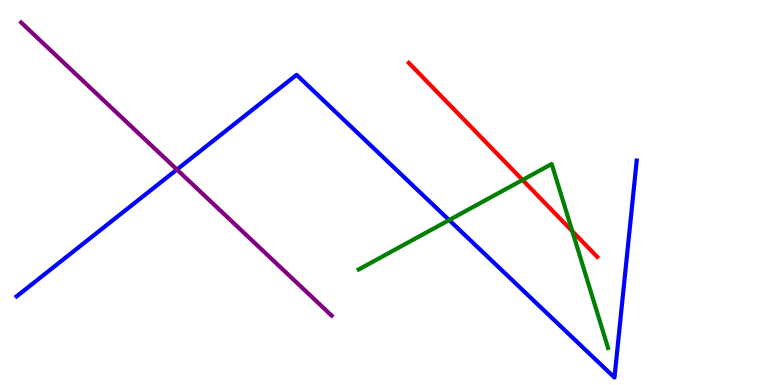[{'lines': ['blue', 'red'], 'intersections': []}, {'lines': ['green', 'red'], 'intersections': [{'x': 6.74, 'y': 5.33}, {'x': 7.38, 'y': 4.0}]}, {'lines': ['purple', 'red'], 'intersections': []}, {'lines': ['blue', 'green'], 'intersections': [{'x': 5.8, 'y': 4.28}]}, {'lines': ['blue', 'purple'], 'intersections': [{'x': 2.28, 'y': 5.6}]}, {'lines': ['green', 'purple'], 'intersections': []}]